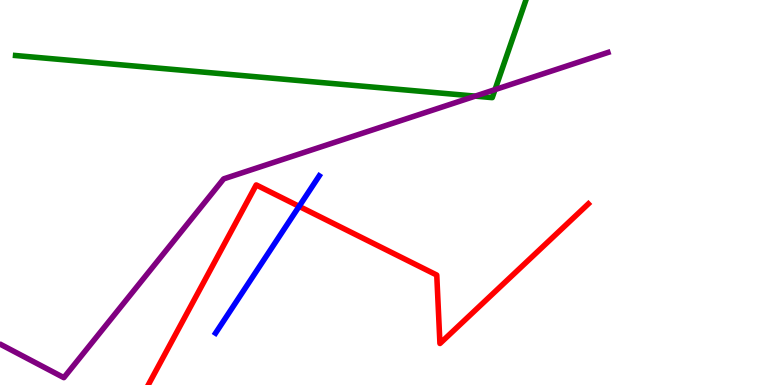[{'lines': ['blue', 'red'], 'intersections': [{'x': 3.86, 'y': 4.64}]}, {'lines': ['green', 'red'], 'intersections': []}, {'lines': ['purple', 'red'], 'intersections': []}, {'lines': ['blue', 'green'], 'intersections': []}, {'lines': ['blue', 'purple'], 'intersections': []}, {'lines': ['green', 'purple'], 'intersections': [{'x': 6.13, 'y': 7.5}, {'x': 6.39, 'y': 7.67}]}]